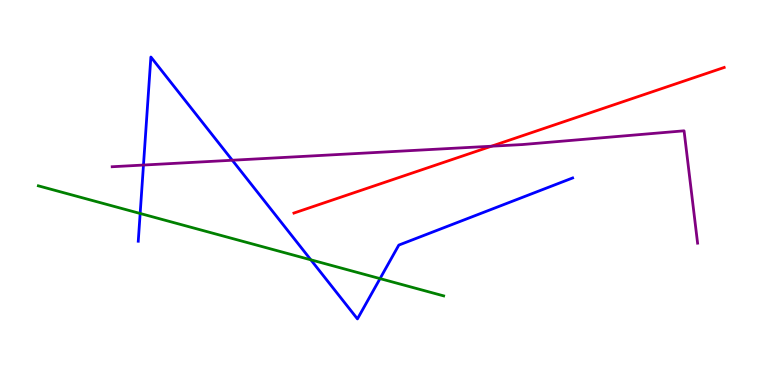[{'lines': ['blue', 'red'], 'intersections': []}, {'lines': ['green', 'red'], 'intersections': []}, {'lines': ['purple', 'red'], 'intersections': [{'x': 6.34, 'y': 6.2}]}, {'lines': ['blue', 'green'], 'intersections': [{'x': 1.81, 'y': 4.46}, {'x': 4.01, 'y': 3.25}, {'x': 4.9, 'y': 2.76}]}, {'lines': ['blue', 'purple'], 'intersections': [{'x': 1.85, 'y': 5.71}, {'x': 3.0, 'y': 5.84}]}, {'lines': ['green', 'purple'], 'intersections': []}]